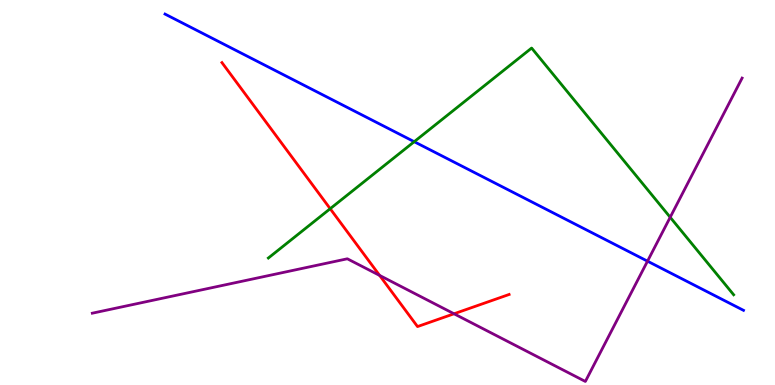[{'lines': ['blue', 'red'], 'intersections': []}, {'lines': ['green', 'red'], 'intersections': [{'x': 4.26, 'y': 4.58}]}, {'lines': ['purple', 'red'], 'intersections': [{'x': 4.9, 'y': 2.85}, {'x': 5.86, 'y': 1.85}]}, {'lines': ['blue', 'green'], 'intersections': [{'x': 5.34, 'y': 6.32}]}, {'lines': ['blue', 'purple'], 'intersections': [{'x': 8.36, 'y': 3.22}]}, {'lines': ['green', 'purple'], 'intersections': [{'x': 8.65, 'y': 4.36}]}]